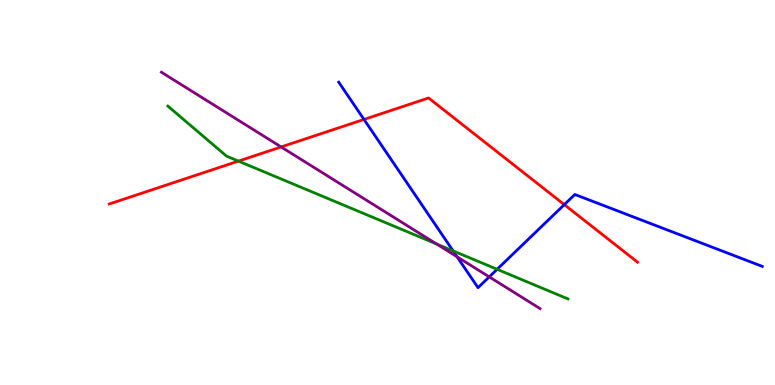[{'lines': ['blue', 'red'], 'intersections': [{'x': 4.7, 'y': 6.9}, {'x': 7.28, 'y': 4.68}]}, {'lines': ['green', 'red'], 'intersections': [{'x': 3.08, 'y': 5.82}]}, {'lines': ['purple', 'red'], 'intersections': [{'x': 3.63, 'y': 6.18}]}, {'lines': ['blue', 'green'], 'intersections': [{'x': 5.85, 'y': 3.48}, {'x': 6.41, 'y': 3.01}]}, {'lines': ['blue', 'purple'], 'intersections': [{'x': 5.9, 'y': 3.33}, {'x': 6.31, 'y': 2.81}]}, {'lines': ['green', 'purple'], 'intersections': [{'x': 5.63, 'y': 3.66}]}]